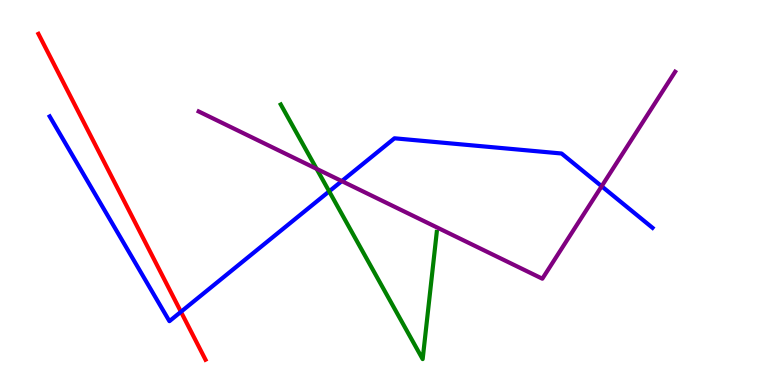[{'lines': ['blue', 'red'], 'intersections': [{'x': 2.33, 'y': 1.9}]}, {'lines': ['green', 'red'], 'intersections': []}, {'lines': ['purple', 'red'], 'intersections': []}, {'lines': ['blue', 'green'], 'intersections': [{'x': 4.25, 'y': 5.03}]}, {'lines': ['blue', 'purple'], 'intersections': [{'x': 4.41, 'y': 5.3}, {'x': 7.76, 'y': 5.16}]}, {'lines': ['green', 'purple'], 'intersections': [{'x': 4.09, 'y': 5.61}]}]